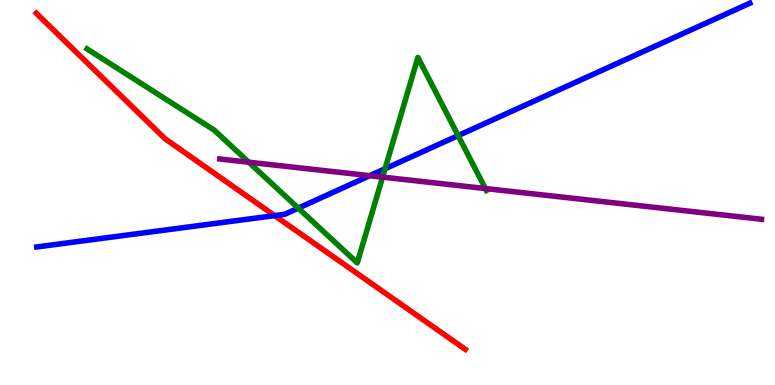[{'lines': ['blue', 'red'], 'intersections': [{'x': 3.54, 'y': 4.4}]}, {'lines': ['green', 'red'], 'intersections': []}, {'lines': ['purple', 'red'], 'intersections': []}, {'lines': ['blue', 'green'], 'intersections': [{'x': 3.85, 'y': 4.59}, {'x': 4.97, 'y': 5.62}, {'x': 5.91, 'y': 6.48}]}, {'lines': ['blue', 'purple'], 'intersections': [{'x': 4.77, 'y': 5.44}]}, {'lines': ['green', 'purple'], 'intersections': [{'x': 3.21, 'y': 5.79}, {'x': 4.94, 'y': 5.4}, {'x': 6.26, 'y': 5.1}]}]